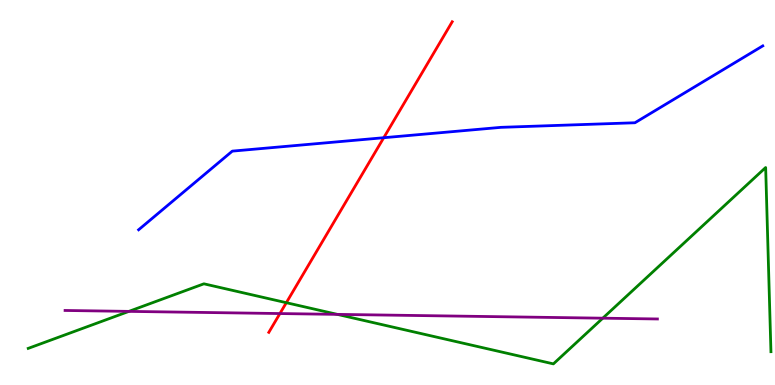[{'lines': ['blue', 'red'], 'intersections': [{'x': 4.95, 'y': 6.42}]}, {'lines': ['green', 'red'], 'intersections': [{'x': 3.69, 'y': 2.14}]}, {'lines': ['purple', 'red'], 'intersections': [{'x': 3.61, 'y': 1.86}]}, {'lines': ['blue', 'green'], 'intersections': []}, {'lines': ['blue', 'purple'], 'intersections': []}, {'lines': ['green', 'purple'], 'intersections': [{'x': 1.66, 'y': 1.91}, {'x': 4.35, 'y': 1.83}, {'x': 7.78, 'y': 1.74}]}]